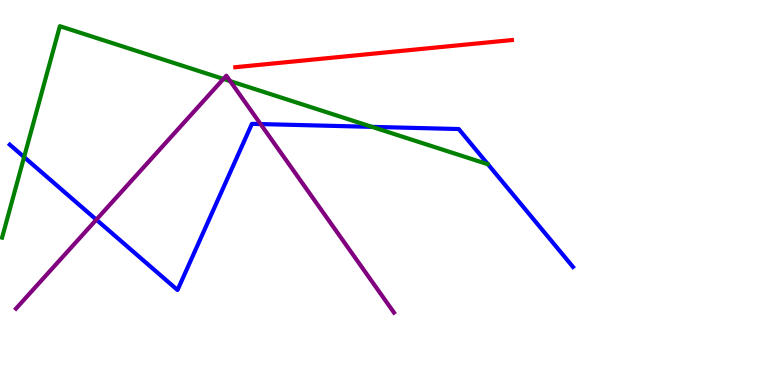[{'lines': ['blue', 'red'], 'intersections': []}, {'lines': ['green', 'red'], 'intersections': []}, {'lines': ['purple', 'red'], 'intersections': []}, {'lines': ['blue', 'green'], 'intersections': [{'x': 0.311, 'y': 5.92}, {'x': 4.8, 'y': 6.7}]}, {'lines': ['blue', 'purple'], 'intersections': [{'x': 1.24, 'y': 4.29}, {'x': 3.36, 'y': 6.78}]}, {'lines': ['green', 'purple'], 'intersections': [{'x': 2.88, 'y': 7.95}, {'x': 2.97, 'y': 7.89}]}]